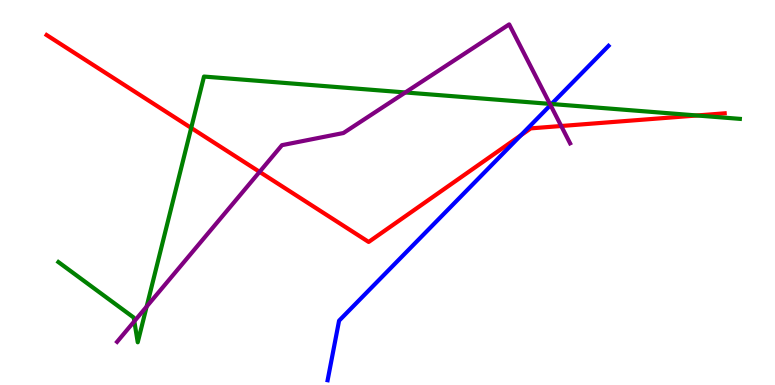[{'lines': ['blue', 'red'], 'intersections': [{'x': 6.72, 'y': 6.49}]}, {'lines': ['green', 'red'], 'intersections': [{'x': 2.47, 'y': 6.68}, {'x': 8.99, 'y': 7.0}]}, {'lines': ['purple', 'red'], 'intersections': [{'x': 3.35, 'y': 5.54}, {'x': 7.24, 'y': 6.73}]}, {'lines': ['blue', 'green'], 'intersections': [{'x': 7.12, 'y': 7.3}]}, {'lines': ['blue', 'purple'], 'intersections': [{'x': 7.1, 'y': 7.27}]}, {'lines': ['green', 'purple'], 'intersections': [{'x': 1.73, 'y': 1.66}, {'x': 1.89, 'y': 2.04}, {'x': 5.23, 'y': 7.6}, {'x': 7.1, 'y': 7.3}]}]